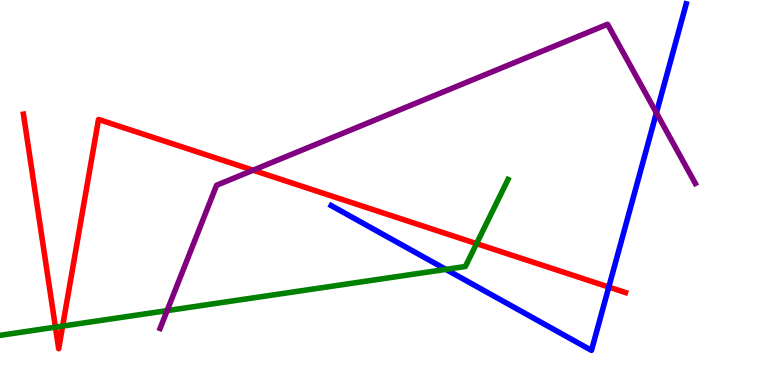[{'lines': ['blue', 'red'], 'intersections': [{'x': 7.86, 'y': 2.54}]}, {'lines': ['green', 'red'], 'intersections': [{'x': 0.715, 'y': 1.5}, {'x': 0.808, 'y': 1.53}, {'x': 6.15, 'y': 3.67}]}, {'lines': ['purple', 'red'], 'intersections': [{'x': 3.27, 'y': 5.58}]}, {'lines': ['blue', 'green'], 'intersections': [{'x': 5.75, 'y': 3.0}]}, {'lines': ['blue', 'purple'], 'intersections': [{'x': 8.47, 'y': 7.07}]}, {'lines': ['green', 'purple'], 'intersections': [{'x': 2.16, 'y': 1.93}]}]